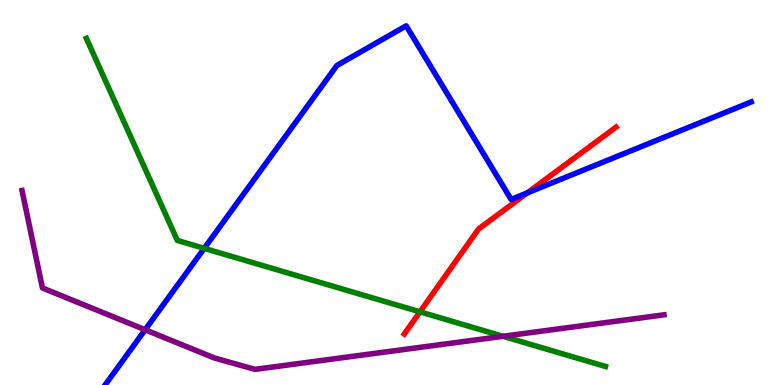[{'lines': ['blue', 'red'], 'intersections': [{'x': 6.8, 'y': 4.99}]}, {'lines': ['green', 'red'], 'intersections': [{'x': 5.42, 'y': 1.9}]}, {'lines': ['purple', 'red'], 'intersections': []}, {'lines': ['blue', 'green'], 'intersections': [{'x': 2.63, 'y': 3.55}]}, {'lines': ['blue', 'purple'], 'intersections': [{'x': 1.87, 'y': 1.43}]}, {'lines': ['green', 'purple'], 'intersections': [{'x': 6.49, 'y': 1.27}]}]